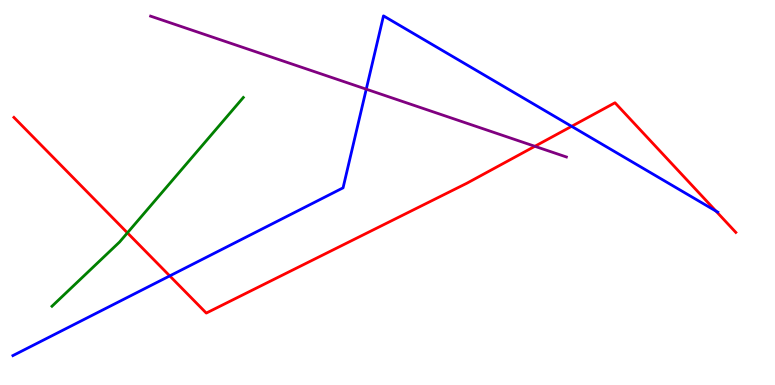[{'lines': ['blue', 'red'], 'intersections': [{'x': 2.19, 'y': 2.83}, {'x': 7.38, 'y': 6.72}, {'x': 9.24, 'y': 4.52}]}, {'lines': ['green', 'red'], 'intersections': [{'x': 1.64, 'y': 3.95}]}, {'lines': ['purple', 'red'], 'intersections': [{'x': 6.9, 'y': 6.2}]}, {'lines': ['blue', 'green'], 'intersections': []}, {'lines': ['blue', 'purple'], 'intersections': [{'x': 4.73, 'y': 7.68}]}, {'lines': ['green', 'purple'], 'intersections': []}]